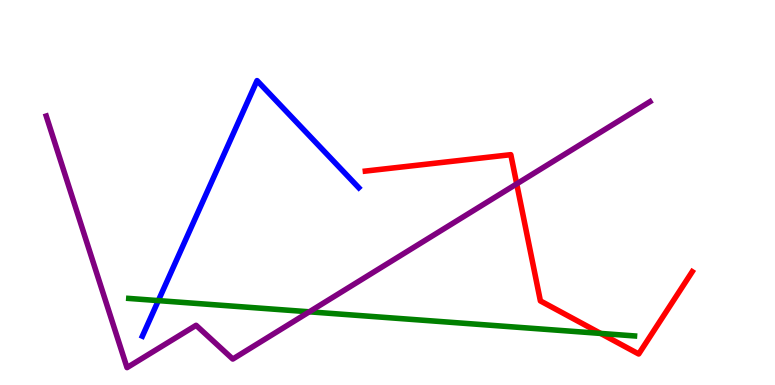[{'lines': ['blue', 'red'], 'intersections': []}, {'lines': ['green', 'red'], 'intersections': [{'x': 7.75, 'y': 1.34}]}, {'lines': ['purple', 'red'], 'intersections': [{'x': 6.67, 'y': 5.22}]}, {'lines': ['blue', 'green'], 'intersections': [{'x': 2.04, 'y': 2.19}]}, {'lines': ['blue', 'purple'], 'intersections': []}, {'lines': ['green', 'purple'], 'intersections': [{'x': 3.99, 'y': 1.9}]}]